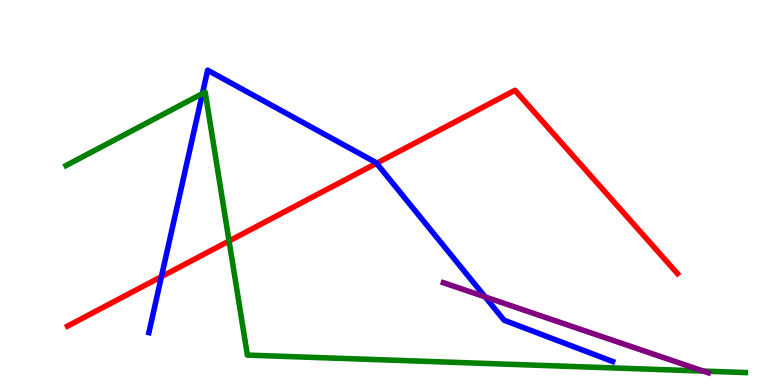[{'lines': ['blue', 'red'], 'intersections': [{'x': 2.08, 'y': 2.81}, {'x': 4.86, 'y': 5.76}]}, {'lines': ['green', 'red'], 'intersections': [{'x': 2.96, 'y': 3.74}]}, {'lines': ['purple', 'red'], 'intersections': []}, {'lines': ['blue', 'green'], 'intersections': [{'x': 2.61, 'y': 7.57}]}, {'lines': ['blue', 'purple'], 'intersections': [{'x': 6.26, 'y': 2.29}]}, {'lines': ['green', 'purple'], 'intersections': [{'x': 9.07, 'y': 0.362}]}]